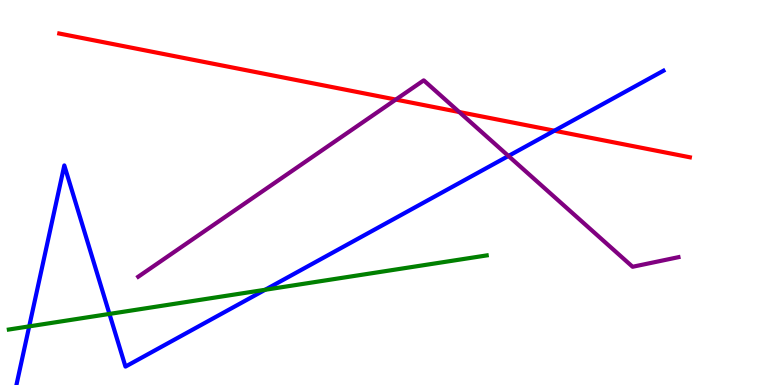[{'lines': ['blue', 'red'], 'intersections': [{'x': 7.15, 'y': 6.61}]}, {'lines': ['green', 'red'], 'intersections': []}, {'lines': ['purple', 'red'], 'intersections': [{'x': 5.11, 'y': 7.41}, {'x': 5.93, 'y': 7.09}]}, {'lines': ['blue', 'green'], 'intersections': [{'x': 0.377, 'y': 1.52}, {'x': 1.41, 'y': 1.85}, {'x': 3.42, 'y': 2.47}]}, {'lines': ['blue', 'purple'], 'intersections': [{'x': 6.56, 'y': 5.95}]}, {'lines': ['green', 'purple'], 'intersections': []}]